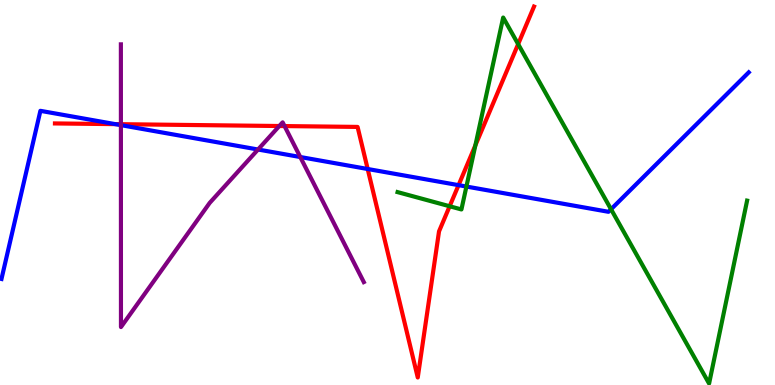[{'lines': ['blue', 'red'], 'intersections': [{'x': 1.49, 'y': 6.78}, {'x': 4.74, 'y': 5.61}, {'x': 5.92, 'y': 5.19}]}, {'lines': ['green', 'red'], 'intersections': [{'x': 5.8, 'y': 4.64}, {'x': 6.13, 'y': 6.22}, {'x': 6.69, 'y': 8.85}]}, {'lines': ['purple', 'red'], 'intersections': [{'x': 1.56, 'y': 6.77}, {'x': 3.6, 'y': 6.73}, {'x': 3.67, 'y': 6.73}]}, {'lines': ['blue', 'green'], 'intersections': [{'x': 6.02, 'y': 5.15}, {'x': 7.88, 'y': 4.56}]}, {'lines': ['blue', 'purple'], 'intersections': [{'x': 1.56, 'y': 6.75}, {'x': 3.33, 'y': 6.12}, {'x': 3.87, 'y': 5.92}]}, {'lines': ['green', 'purple'], 'intersections': []}]